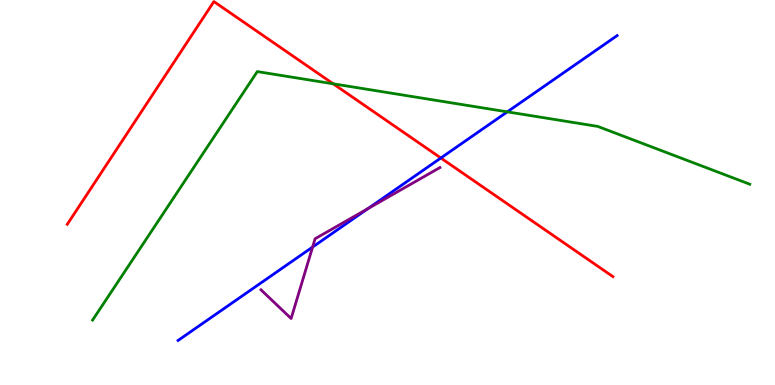[{'lines': ['blue', 'red'], 'intersections': [{'x': 5.69, 'y': 5.9}]}, {'lines': ['green', 'red'], 'intersections': [{'x': 4.3, 'y': 7.82}]}, {'lines': ['purple', 'red'], 'intersections': []}, {'lines': ['blue', 'green'], 'intersections': [{'x': 6.55, 'y': 7.09}]}, {'lines': ['blue', 'purple'], 'intersections': [{'x': 4.03, 'y': 3.58}, {'x': 4.75, 'y': 4.58}]}, {'lines': ['green', 'purple'], 'intersections': []}]